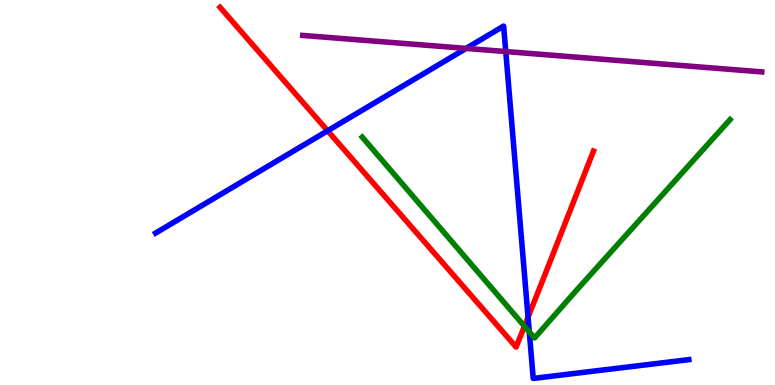[{'lines': ['blue', 'red'], 'intersections': [{'x': 4.23, 'y': 6.6}, {'x': 6.81, 'y': 1.76}]}, {'lines': ['green', 'red'], 'intersections': [{'x': 6.77, 'y': 1.53}]}, {'lines': ['purple', 'red'], 'intersections': []}, {'lines': ['blue', 'green'], 'intersections': [{'x': 6.83, 'y': 1.38}]}, {'lines': ['blue', 'purple'], 'intersections': [{'x': 6.01, 'y': 8.74}, {'x': 6.53, 'y': 8.66}]}, {'lines': ['green', 'purple'], 'intersections': []}]